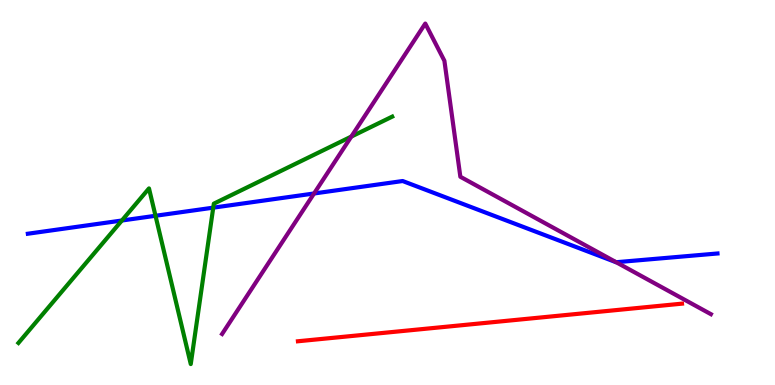[{'lines': ['blue', 'red'], 'intersections': []}, {'lines': ['green', 'red'], 'intersections': []}, {'lines': ['purple', 'red'], 'intersections': []}, {'lines': ['blue', 'green'], 'intersections': [{'x': 1.57, 'y': 4.27}, {'x': 2.01, 'y': 4.4}, {'x': 2.75, 'y': 4.61}]}, {'lines': ['blue', 'purple'], 'intersections': [{'x': 4.05, 'y': 4.97}, {'x': 7.95, 'y': 3.19}]}, {'lines': ['green', 'purple'], 'intersections': [{'x': 4.53, 'y': 6.45}]}]